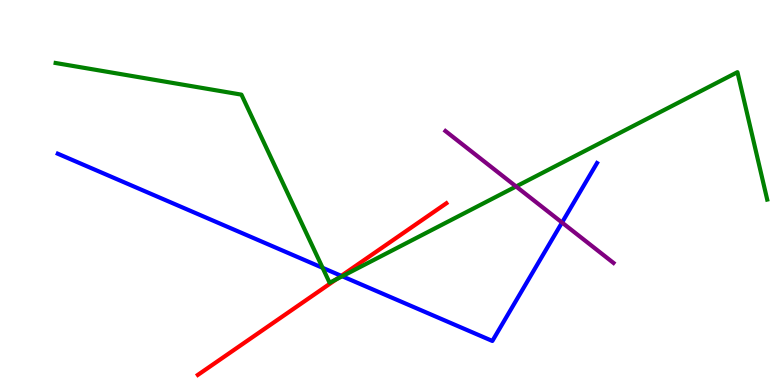[{'lines': ['blue', 'red'], 'intersections': [{'x': 4.4, 'y': 2.83}]}, {'lines': ['green', 'red'], 'intersections': [{'x': 4.34, 'y': 2.74}]}, {'lines': ['purple', 'red'], 'intersections': []}, {'lines': ['blue', 'green'], 'intersections': [{'x': 4.16, 'y': 3.04}, {'x': 4.42, 'y': 2.82}]}, {'lines': ['blue', 'purple'], 'intersections': [{'x': 7.25, 'y': 4.22}]}, {'lines': ['green', 'purple'], 'intersections': [{'x': 6.66, 'y': 5.16}]}]